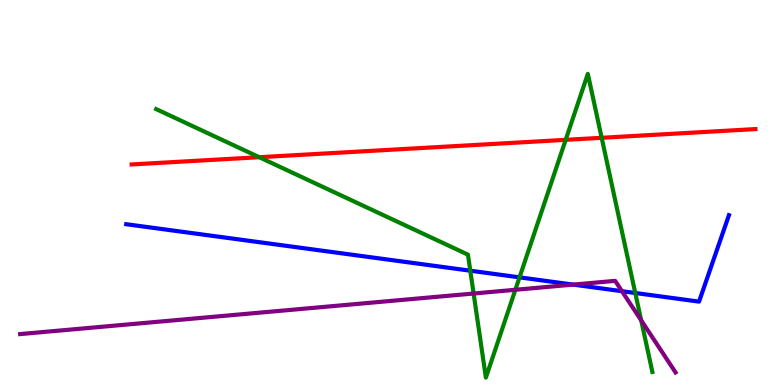[{'lines': ['blue', 'red'], 'intersections': []}, {'lines': ['green', 'red'], 'intersections': [{'x': 3.34, 'y': 5.92}, {'x': 7.3, 'y': 6.37}, {'x': 7.76, 'y': 6.42}]}, {'lines': ['purple', 'red'], 'intersections': []}, {'lines': ['blue', 'green'], 'intersections': [{'x': 6.07, 'y': 2.97}, {'x': 6.7, 'y': 2.8}, {'x': 8.2, 'y': 2.39}]}, {'lines': ['blue', 'purple'], 'intersections': [{'x': 7.4, 'y': 2.61}, {'x': 8.03, 'y': 2.44}]}, {'lines': ['green', 'purple'], 'intersections': [{'x': 6.11, 'y': 2.38}, {'x': 6.65, 'y': 2.47}, {'x': 8.27, 'y': 1.68}]}]